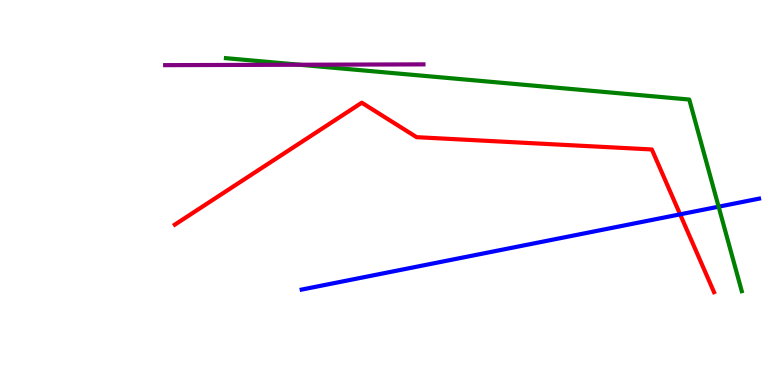[{'lines': ['blue', 'red'], 'intersections': [{'x': 8.78, 'y': 4.43}]}, {'lines': ['green', 'red'], 'intersections': []}, {'lines': ['purple', 'red'], 'intersections': []}, {'lines': ['blue', 'green'], 'intersections': [{'x': 9.27, 'y': 4.63}]}, {'lines': ['blue', 'purple'], 'intersections': []}, {'lines': ['green', 'purple'], 'intersections': [{'x': 3.87, 'y': 8.32}]}]